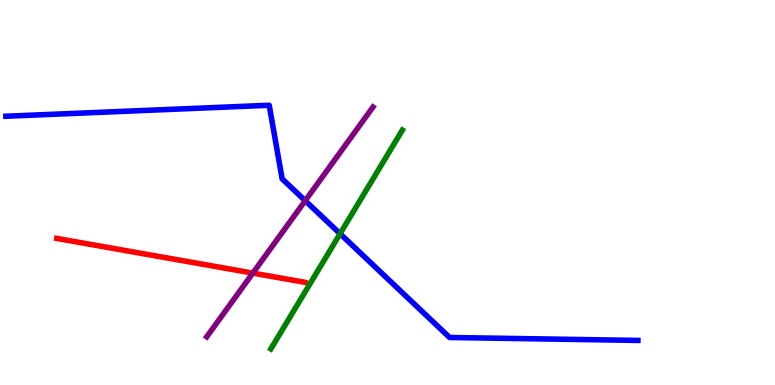[{'lines': ['blue', 'red'], 'intersections': []}, {'lines': ['green', 'red'], 'intersections': []}, {'lines': ['purple', 'red'], 'intersections': [{'x': 3.26, 'y': 2.91}]}, {'lines': ['blue', 'green'], 'intersections': [{'x': 4.39, 'y': 3.93}]}, {'lines': ['blue', 'purple'], 'intersections': [{'x': 3.94, 'y': 4.79}]}, {'lines': ['green', 'purple'], 'intersections': []}]